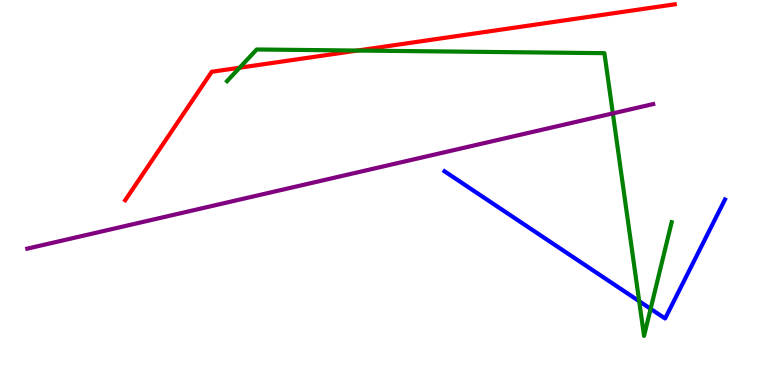[{'lines': ['blue', 'red'], 'intersections': []}, {'lines': ['green', 'red'], 'intersections': [{'x': 3.09, 'y': 8.24}, {'x': 4.61, 'y': 8.69}]}, {'lines': ['purple', 'red'], 'intersections': []}, {'lines': ['blue', 'green'], 'intersections': [{'x': 8.25, 'y': 2.18}, {'x': 8.4, 'y': 1.98}]}, {'lines': ['blue', 'purple'], 'intersections': []}, {'lines': ['green', 'purple'], 'intersections': [{'x': 7.91, 'y': 7.05}]}]